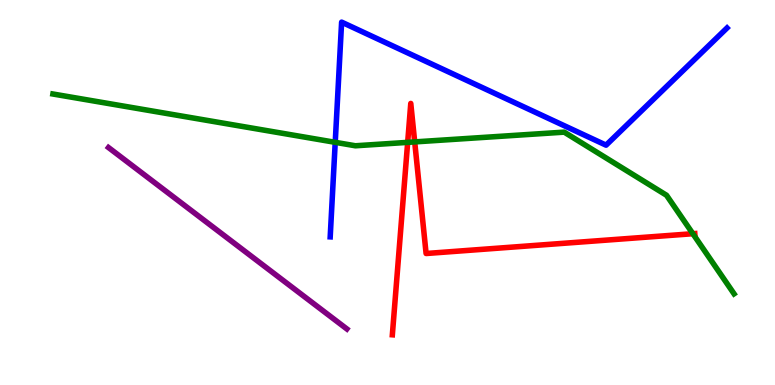[{'lines': ['blue', 'red'], 'intersections': []}, {'lines': ['green', 'red'], 'intersections': [{'x': 5.26, 'y': 6.3}, {'x': 5.35, 'y': 6.31}, {'x': 8.94, 'y': 3.93}]}, {'lines': ['purple', 'red'], 'intersections': []}, {'lines': ['blue', 'green'], 'intersections': [{'x': 4.33, 'y': 6.3}]}, {'lines': ['blue', 'purple'], 'intersections': []}, {'lines': ['green', 'purple'], 'intersections': []}]